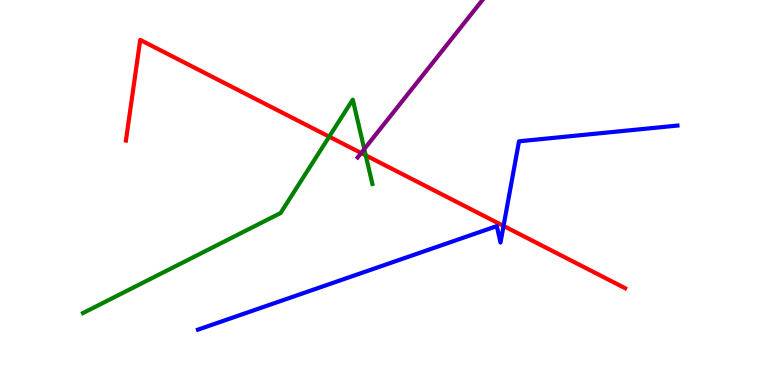[{'lines': ['blue', 'red'], 'intersections': [{'x': 6.5, 'y': 4.13}]}, {'lines': ['green', 'red'], 'intersections': [{'x': 4.25, 'y': 6.45}, {'x': 4.72, 'y': 5.96}]}, {'lines': ['purple', 'red'], 'intersections': [{'x': 4.66, 'y': 6.03}]}, {'lines': ['blue', 'green'], 'intersections': []}, {'lines': ['blue', 'purple'], 'intersections': []}, {'lines': ['green', 'purple'], 'intersections': [{'x': 4.7, 'y': 6.13}]}]